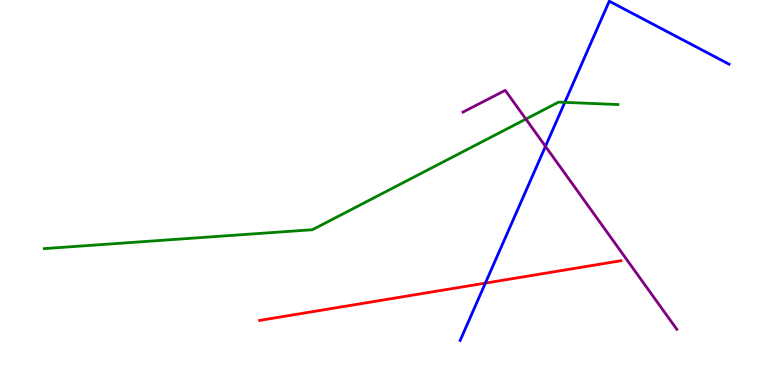[{'lines': ['blue', 'red'], 'intersections': [{'x': 6.26, 'y': 2.65}]}, {'lines': ['green', 'red'], 'intersections': []}, {'lines': ['purple', 'red'], 'intersections': []}, {'lines': ['blue', 'green'], 'intersections': [{'x': 7.29, 'y': 7.34}]}, {'lines': ['blue', 'purple'], 'intersections': [{'x': 7.04, 'y': 6.2}]}, {'lines': ['green', 'purple'], 'intersections': [{'x': 6.79, 'y': 6.91}]}]